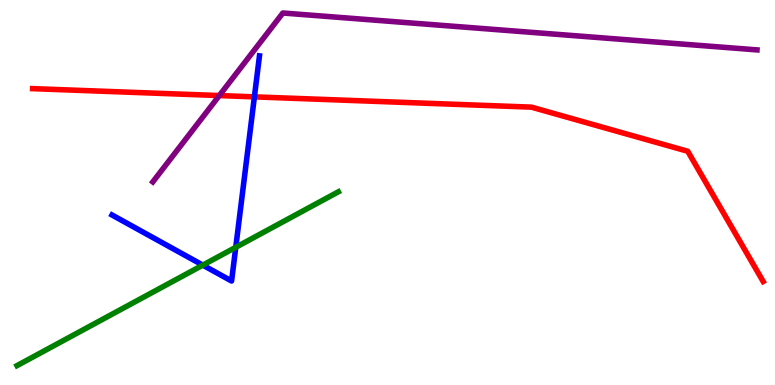[{'lines': ['blue', 'red'], 'intersections': [{'x': 3.28, 'y': 7.48}]}, {'lines': ['green', 'red'], 'intersections': []}, {'lines': ['purple', 'red'], 'intersections': [{'x': 2.83, 'y': 7.52}]}, {'lines': ['blue', 'green'], 'intersections': [{'x': 2.62, 'y': 3.11}, {'x': 3.04, 'y': 3.58}]}, {'lines': ['blue', 'purple'], 'intersections': []}, {'lines': ['green', 'purple'], 'intersections': []}]